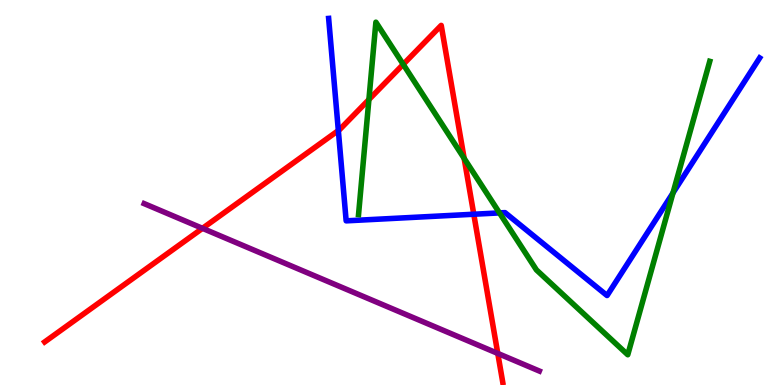[{'lines': ['blue', 'red'], 'intersections': [{'x': 4.37, 'y': 6.61}, {'x': 6.11, 'y': 4.44}]}, {'lines': ['green', 'red'], 'intersections': [{'x': 4.76, 'y': 7.41}, {'x': 5.2, 'y': 8.33}, {'x': 5.99, 'y': 5.89}]}, {'lines': ['purple', 'red'], 'intersections': [{'x': 2.61, 'y': 4.07}, {'x': 6.42, 'y': 0.82}]}, {'lines': ['blue', 'green'], 'intersections': [{'x': 6.44, 'y': 4.47}, {'x': 8.68, 'y': 4.99}]}, {'lines': ['blue', 'purple'], 'intersections': []}, {'lines': ['green', 'purple'], 'intersections': []}]